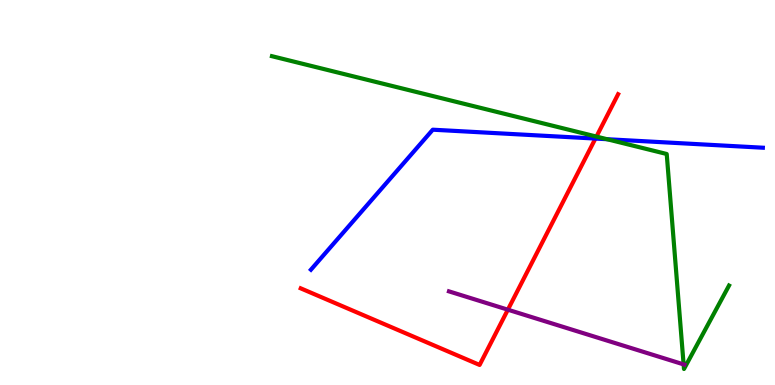[{'lines': ['blue', 'red'], 'intersections': [{'x': 7.68, 'y': 6.4}]}, {'lines': ['green', 'red'], 'intersections': [{'x': 7.7, 'y': 6.45}]}, {'lines': ['purple', 'red'], 'intersections': [{'x': 6.55, 'y': 1.96}]}, {'lines': ['blue', 'green'], 'intersections': [{'x': 7.83, 'y': 6.38}]}, {'lines': ['blue', 'purple'], 'intersections': []}, {'lines': ['green', 'purple'], 'intersections': [{'x': 8.82, 'y': 0.535}]}]